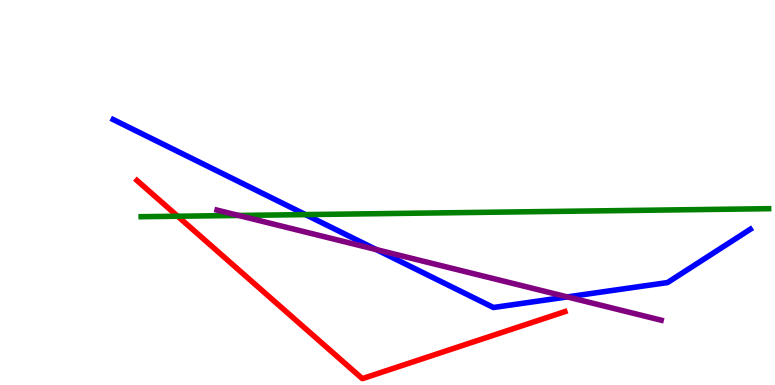[{'lines': ['blue', 'red'], 'intersections': []}, {'lines': ['green', 'red'], 'intersections': [{'x': 2.29, 'y': 4.38}]}, {'lines': ['purple', 'red'], 'intersections': []}, {'lines': ['blue', 'green'], 'intersections': [{'x': 3.94, 'y': 4.43}]}, {'lines': ['blue', 'purple'], 'intersections': [{'x': 4.86, 'y': 3.52}, {'x': 7.32, 'y': 2.29}]}, {'lines': ['green', 'purple'], 'intersections': [{'x': 3.08, 'y': 4.4}]}]